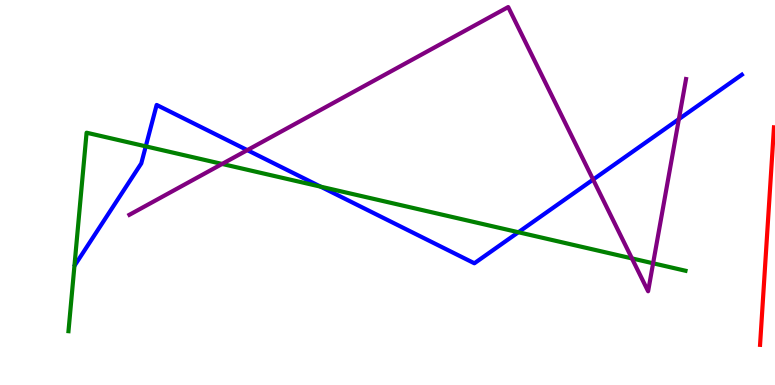[{'lines': ['blue', 'red'], 'intersections': []}, {'lines': ['green', 'red'], 'intersections': []}, {'lines': ['purple', 'red'], 'intersections': []}, {'lines': ['blue', 'green'], 'intersections': [{'x': 1.88, 'y': 6.2}, {'x': 4.14, 'y': 5.15}, {'x': 6.69, 'y': 3.97}]}, {'lines': ['blue', 'purple'], 'intersections': [{'x': 3.19, 'y': 6.1}, {'x': 7.65, 'y': 5.34}, {'x': 8.76, 'y': 6.91}]}, {'lines': ['green', 'purple'], 'intersections': [{'x': 2.87, 'y': 5.74}, {'x': 8.15, 'y': 3.29}, {'x': 8.43, 'y': 3.16}]}]